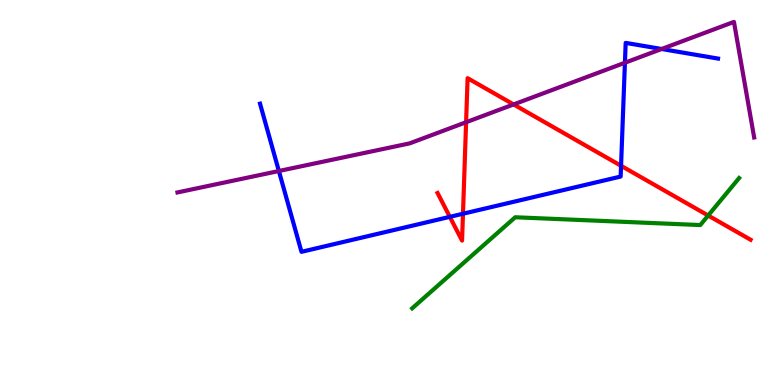[{'lines': ['blue', 'red'], 'intersections': [{'x': 5.8, 'y': 4.37}, {'x': 5.97, 'y': 4.45}, {'x': 8.01, 'y': 5.69}]}, {'lines': ['green', 'red'], 'intersections': [{'x': 9.14, 'y': 4.4}]}, {'lines': ['purple', 'red'], 'intersections': [{'x': 6.01, 'y': 6.83}, {'x': 6.63, 'y': 7.29}]}, {'lines': ['blue', 'green'], 'intersections': []}, {'lines': ['blue', 'purple'], 'intersections': [{'x': 3.6, 'y': 5.56}, {'x': 8.06, 'y': 8.37}, {'x': 8.54, 'y': 8.73}]}, {'lines': ['green', 'purple'], 'intersections': []}]